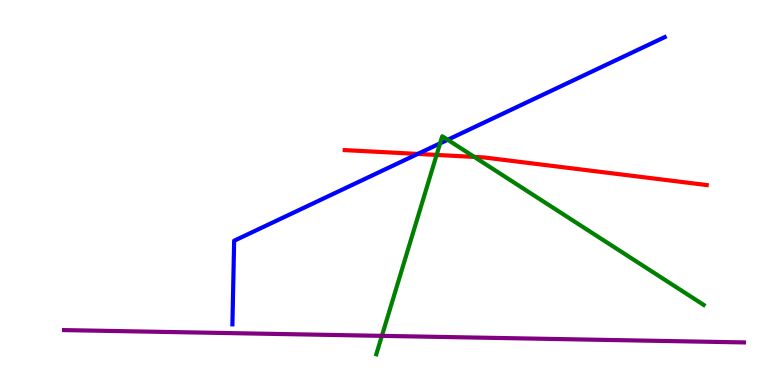[{'lines': ['blue', 'red'], 'intersections': [{'x': 5.39, 'y': 6.0}]}, {'lines': ['green', 'red'], 'intersections': [{'x': 5.63, 'y': 5.98}, {'x': 6.12, 'y': 5.92}]}, {'lines': ['purple', 'red'], 'intersections': []}, {'lines': ['blue', 'green'], 'intersections': [{'x': 5.68, 'y': 6.28}, {'x': 5.78, 'y': 6.37}]}, {'lines': ['blue', 'purple'], 'intersections': []}, {'lines': ['green', 'purple'], 'intersections': [{'x': 4.93, 'y': 1.28}]}]